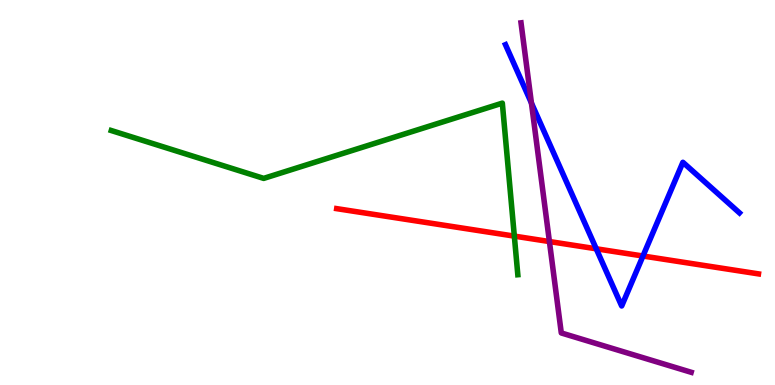[{'lines': ['blue', 'red'], 'intersections': [{'x': 7.69, 'y': 3.54}, {'x': 8.3, 'y': 3.35}]}, {'lines': ['green', 'red'], 'intersections': [{'x': 6.64, 'y': 3.87}]}, {'lines': ['purple', 'red'], 'intersections': [{'x': 7.09, 'y': 3.73}]}, {'lines': ['blue', 'green'], 'intersections': []}, {'lines': ['blue', 'purple'], 'intersections': [{'x': 6.86, 'y': 7.32}]}, {'lines': ['green', 'purple'], 'intersections': []}]